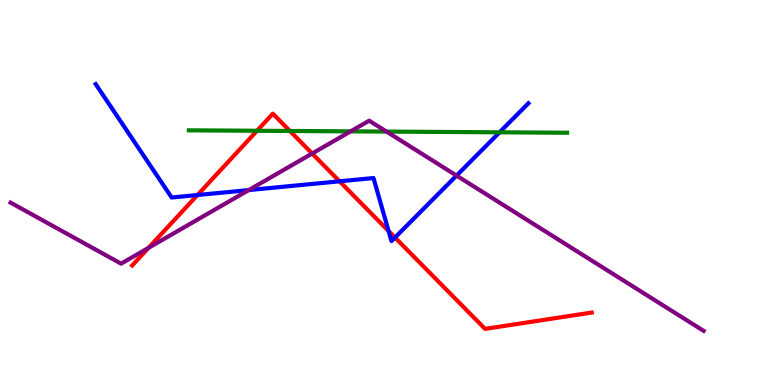[{'lines': ['blue', 'red'], 'intersections': [{'x': 2.55, 'y': 4.93}, {'x': 4.38, 'y': 5.29}, {'x': 5.01, 'y': 4.0}, {'x': 5.1, 'y': 3.83}]}, {'lines': ['green', 'red'], 'intersections': [{'x': 3.32, 'y': 6.6}, {'x': 3.74, 'y': 6.6}]}, {'lines': ['purple', 'red'], 'intersections': [{'x': 1.92, 'y': 3.56}, {'x': 4.03, 'y': 6.01}]}, {'lines': ['blue', 'green'], 'intersections': [{'x': 6.45, 'y': 6.56}]}, {'lines': ['blue', 'purple'], 'intersections': [{'x': 3.21, 'y': 5.06}, {'x': 5.89, 'y': 5.44}]}, {'lines': ['green', 'purple'], 'intersections': [{'x': 4.52, 'y': 6.59}, {'x': 4.99, 'y': 6.58}]}]